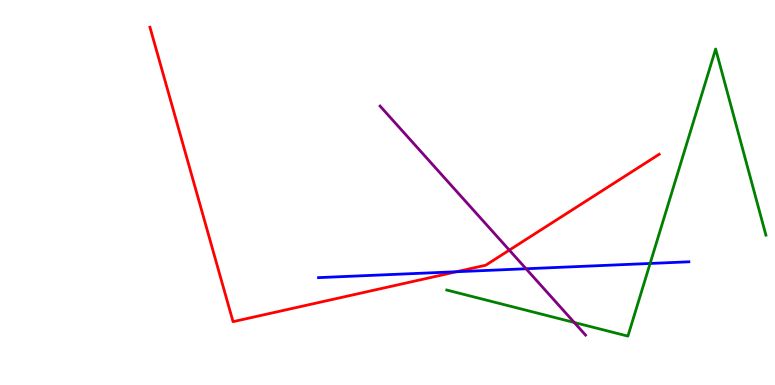[{'lines': ['blue', 'red'], 'intersections': [{'x': 5.89, 'y': 2.94}]}, {'lines': ['green', 'red'], 'intersections': []}, {'lines': ['purple', 'red'], 'intersections': [{'x': 6.57, 'y': 3.5}]}, {'lines': ['blue', 'green'], 'intersections': [{'x': 8.39, 'y': 3.16}]}, {'lines': ['blue', 'purple'], 'intersections': [{'x': 6.79, 'y': 3.02}]}, {'lines': ['green', 'purple'], 'intersections': [{'x': 7.41, 'y': 1.62}]}]